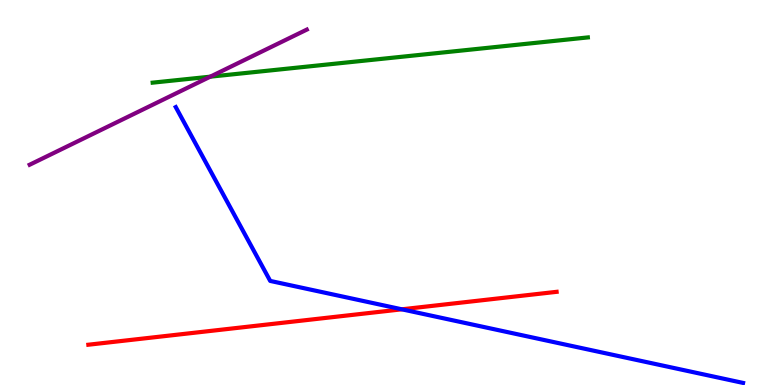[{'lines': ['blue', 'red'], 'intersections': [{'x': 5.19, 'y': 1.97}]}, {'lines': ['green', 'red'], 'intersections': []}, {'lines': ['purple', 'red'], 'intersections': []}, {'lines': ['blue', 'green'], 'intersections': []}, {'lines': ['blue', 'purple'], 'intersections': []}, {'lines': ['green', 'purple'], 'intersections': [{'x': 2.71, 'y': 8.01}]}]